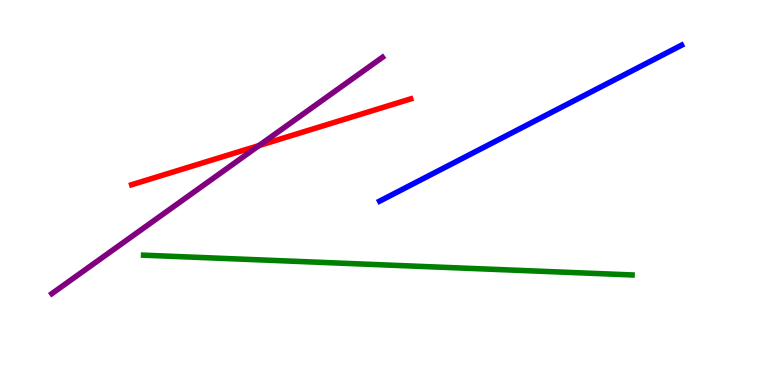[{'lines': ['blue', 'red'], 'intersections': []}, {'lines': ['green', 'red'], 'intersections': []}, {'lines': ['purple', 'red'], 'intersections': [{'x': 3.34, 'y': 6.22}]}, {'lines': ['blue', 'green'], 'intersections': []}, {'lines': ['blue', 'purple'], 'intersections': []}, {'lines': ['green', 'purple'], 'intersections': []}]